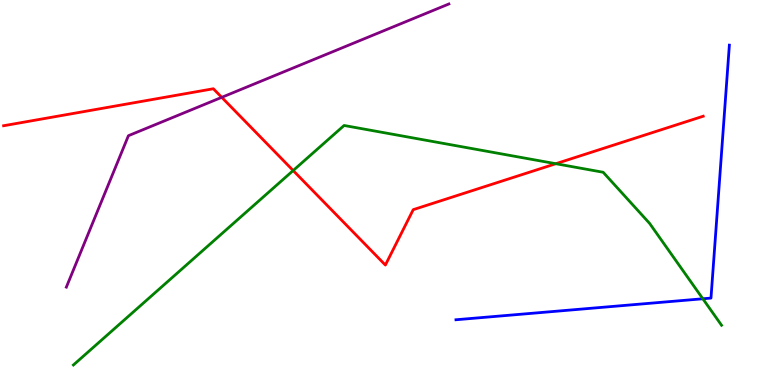[{'lines': ['blue', 'red'], 'intersections': []}, {'lines': ['green', 'red'], 'intersections': [{'x': 3.78, 'y': 5.57}, {'x': 7.17, 'y': 5.75}]}, {'lines': ['purple', 'red'], 'intersections': [{'x': 2.86, 'y': 7.47}]}, {'lines': ['blue', 'green'], 'intersections': [{'x': 9.07, 'y': 2.24}]}, {'lines': ['blue', 'purple'], 'intersections': []}, {'lines': ['green', 'purple'], 'intersections': []}]